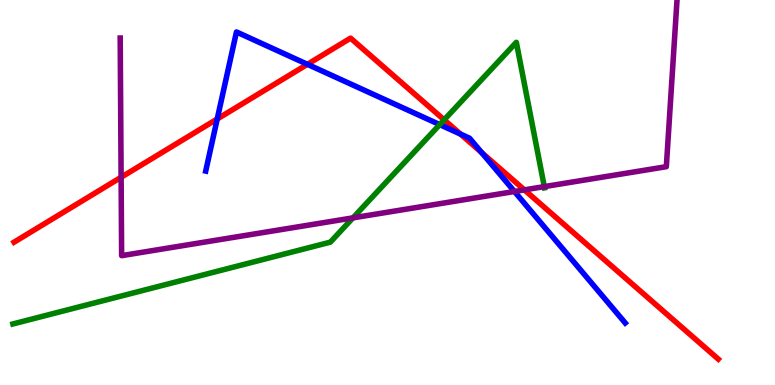[{'lines': ['blue', 'red'], 'intersections': [{'x': 2.8, 'y': 6.91}, {'x': 3.97, 'y': 8.33}, {'x': 5.94, 'y': 6.52}, {'x': 6.22, 'y': 6.04}]}, {'lines': ['green', 'red'], 'intersections': [{'x': 5.73, 'y': 6.89}]}, {'lines': ['purple', 'red'], 'intersections': [{'x': 1.56, 'y': 5.4}, {'x': 6.77, 'y': 5.07}]}, {'lines': ['blue', 'green'], 'intersections': [{'x': 5.67, 'y': 6.76}]}, {'lines': ['blue', 'purple'], 'intersections': [{'x': 6.64, 'y': 5.03}]}, {'lines': ['green', 'purple'], 'intersections': [{'x': 4.55, 'y': 4.34}, {'x': 7.02, 'y': 5.15}]}]